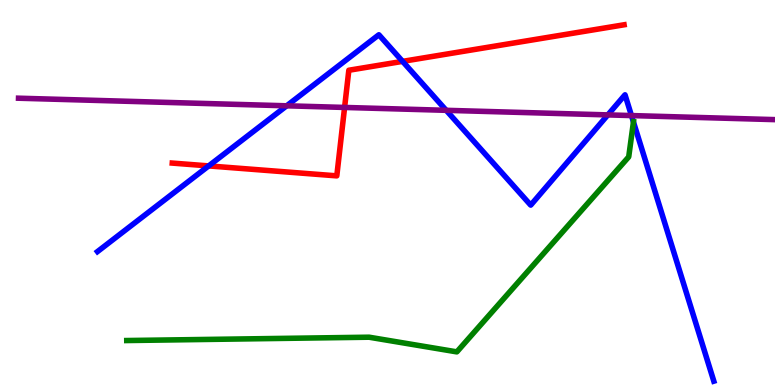[{'lines': ['blue', 'red'], 'intersections': [{'x': 2.69, 'y': 5.69}, {'x': 5.19, 'y': 8.41}]}, {'lines': ['green', 'red'], 'intersections': []}, {'lines': ['purple', 'red'], 'intersections': [{'x': 4.45, 'y': 7.21}]}, {'lines': ['blue', 'green'], 'intersections': [{'x': 8.17, 'y': 6.83}]}, {'lines': ['blue', 'purple'], 'intersections': [{'x': 3.7, 'y': 7.25}, {'x': 5.76, 'y': 7.13}, {'x': 7.84, 'y': 7.02}, {'x': 8.15, 'y': 7.0}]}, {'lines': ['green', 'purple'], 'intersections': []}]